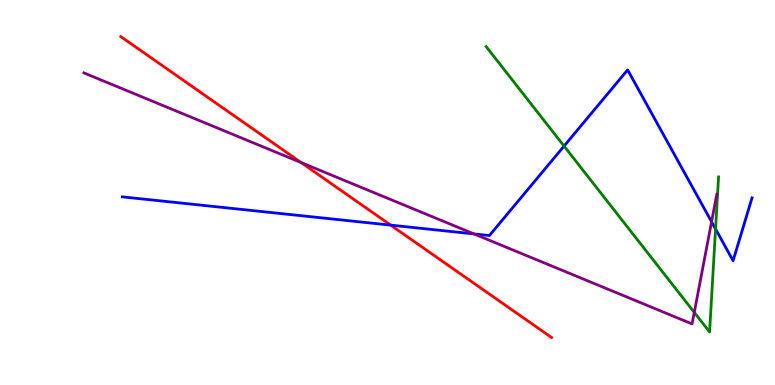[{'lines': ['blue', 'red'], 'intersections': [{'x': 5.04, 'y': 4.15}]}, {'lines': ['green', 'red'], 'intersections': []}, {'lines': ['purple', 'red'], 'intersections': [{'x': 3.89, 'y': 5.78}]}, {'lines': ['blue', 'green'], 'intersections': [{'x': 7.28, 'y': 6.21}, {'x': 9.23, 'y': 4.05}]}, {'lines': ['blue', 'purple'], 'intersections': [{'x': 6.12, 'y': 3.92}, {'x': 9.18, 'y': 4.24}]}, {'lines': ['green', 'purple'], 'intersections': [{'x': 8.96, 'y': 1.89}]}]